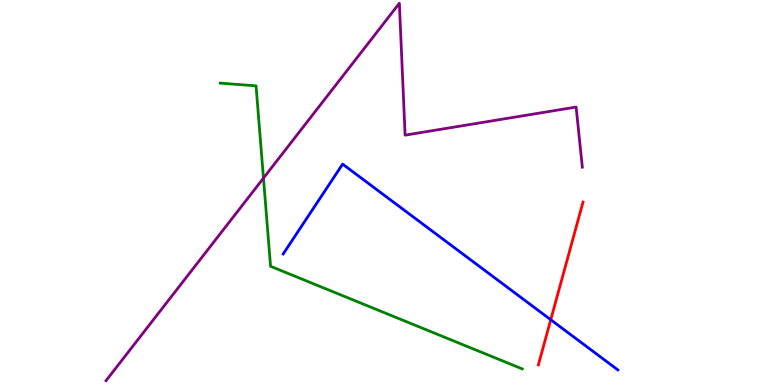[{'lines': ['blue', 'red'], 'intersections': [{'x': 7.11, 'y': 1.7}]}, {'lines': ['green', 'red'], 'intersections': []}, {'lines': ['purple', 'red'], 'intersections': []}, {'lines': ['blue', 'green'], 'intersections': []}, {'lines': ['blue', 'purple'], 'intersections': []}, {'lines': ['green', 'purple'], 'intersections': [{'x': 3.4, 'y': 5.37}]}]